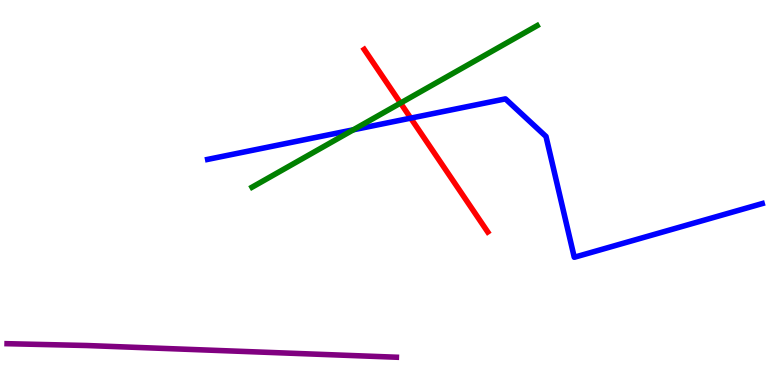[{'lines': ['blue', 'red'], 'intersections': [{'x': 5.3, 'y': 6.93}]}, {'lines': ['green', 'red'], 'intersections': [{'x': 5.17, 'y': 7.32}]}, {'lines': ['purple', 'red'], 'intersections': []}, {'lines': ['blue', 'green'], 'intersections': [{'x': 4.56, 'y': 6.63}]}, {'lines': ['blue', 'purple'], 'intersections': []}, {'lines': ['green', 'purple'], 'intersections': []}]